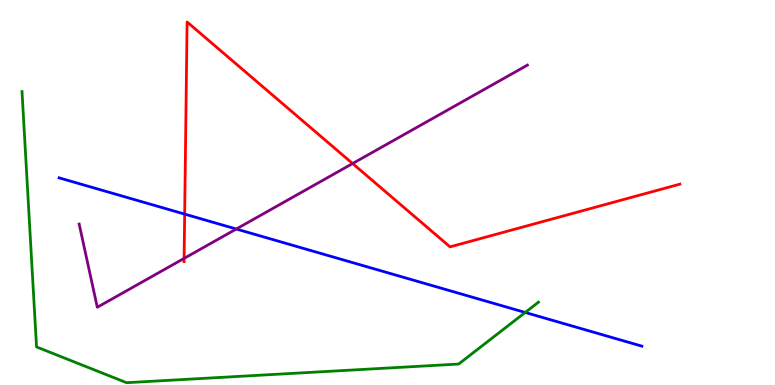[{'lines': ['blue', 'red'], 'intersections': [{'x': 2.38, 'y': 4.44}]}, {'lines': ['green', 'red'], 'intersections': []}, {'lines': ['purple', 'red'], 'intersections': [{'x': 2.38, 'y': 3.29}, {'x': 4.55, 'y': 5.75}]}, {'lines': ['blue', 'green'], 'intersections': [{'x': 6.78, 'y': 1.88}]}, {'lines': ['blue', 'purple'], 'intersections': [{'x': 3.05, 'y': 4.05}]}, {'lines': ['green', 'purple'], 'intersections': []}]